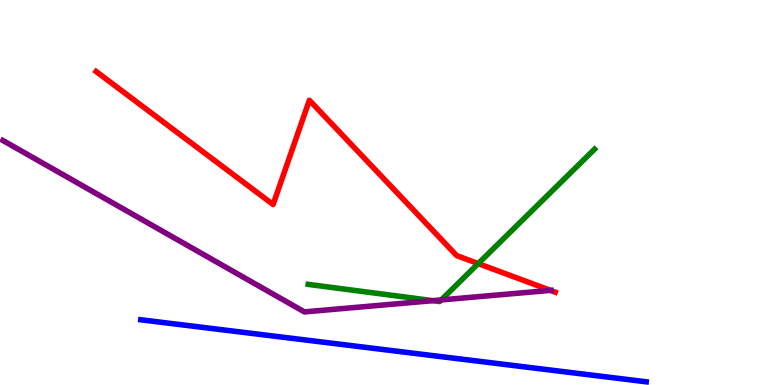[{'lines': ['blue', 'red'], 'intersections': []}, {'lines': ['green', 'red'], 'intersections': [{'x': 6.17, 'y': 3.15}]}, {'lines': ['purple', 'red'], 'intersections': [{'x': 7.1, 'y': 2.46}]}, {'lines': ['blue', 'green'], 'intersections': []}, {'lines': ['blue', 'purple'], 'intersections': []}, {'lines': ['green', 'purple'], 'intersections': [{'x': 5.59, 'y': 2.19}, {'x': 5.69, 'y': 2.21}]}]